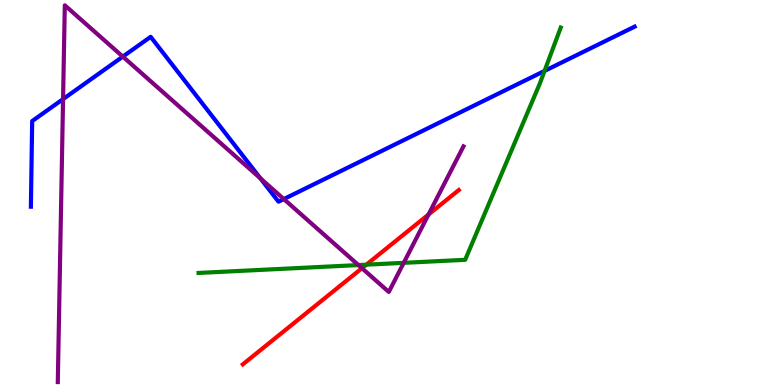[{'lines': ['blue', 'red'], 'intersections': []}, {'lines': ['green', 'red'], 'intersections': [{'x': 4.73, 'y': 3.13}]}, {'lines': ['purple', 'red'], 'intersections': [{'x': 4.67, 'y': 3.03}, {'x': 5.53, 'y': 4.43}]}, {'lines': ['blue', 'green'], 'intersections': [{'x': 7.03, 'y': 8.16}]}, {'lines': ['blue', 'purple'], 'intersections': [{'x': 0.814, 'y': 7.43}, {'x': 1.58, 'y': 8.53}, {'x': 3.36, 'y': 5.37}, {'x': 3.66, 'y': 4.83}]}, {'lines': ['green', 'purple'], 'intersections': [{'x': 4.62, 'y': 3.12}, {'x': 5.21, 'y': 3.17}]}]